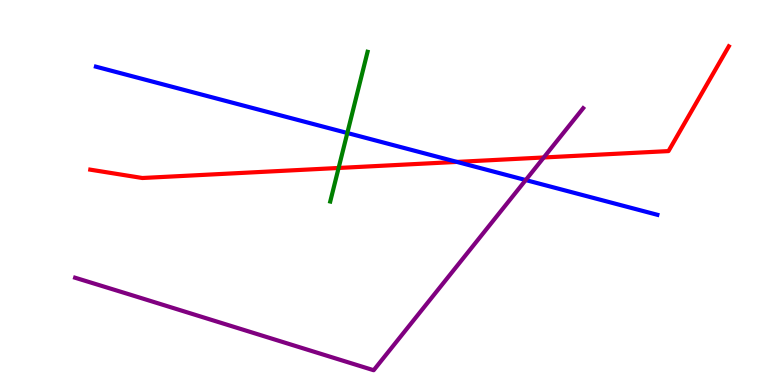[{'lines': ['blue', 'red'], 'intersections': [{'x': 5.9, 'y': 5.79}]}, {'lines': ['green', 'red'], 'intersections': [{'x': 4.37, 'y': 5.64}]}, {'lines': ['purple', 'red'], 'intersections': [{'x': 7.02, 'y': 5.91}]}, {'lines': ['blue', 'green'], 'intersections': [{'x': 4.48, 'y': 6.55}]}, {'lines': ['blue', 'purple'], 'intersections': [{'x': 6.78, 'y': 5.32}]}, {'lines': ['green', 'purple'], 'intersections': []}]